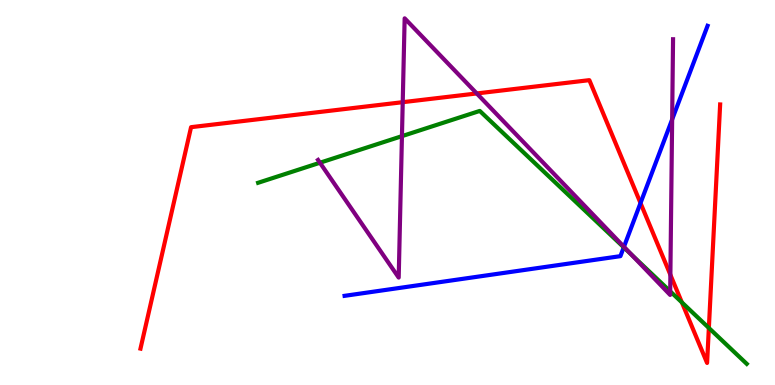[{'lines': ['blue', 'red'], 'intersections': [{'x': 8.26, 'y': 4.73}]}, {'lines': ['green', 'red'], 'intersections': [{'x': 8.8, 'y': 2.15}, {'x': 9.15, 'y': 1.48}]}, {'lines': ['purple', 'red'], 'intersections': [{'x': 5.2, 'y': 7.35}, {'x': 6.15, 'y': 7.57}, {'x': 8.65, 'y': 2.86}]}, {'lines': ['blue', 'green'], 'intersections': [{'x': 8.05, 'y': 3.58}]}, {'lines': ['blue', 'purple'], 'intersections': [{'x': 8.05, 'y': 3.59}, {'x': 8.67, 'y': 6.9}]}, {'lines': ['green', 'purple'], 'intersections': [{'x': 4.13, 'y': 5.77}, {'x': 5.19, 'y': 6.46}, {'x': 8.15, 'y': 3.38}, {'x': 8.65, 'y': 2.43}]}]